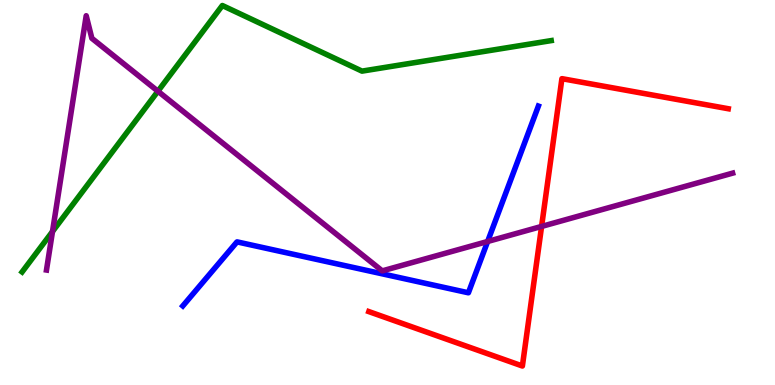[{'lines': ['blue', 'red'], 'intersections': []}, {'lines': ['green', 'red'], 'intersections': []}, {'lines': ['purple', 'red'], 'intersections': [{'x': 6.99, 'y': 4.12}]}, {'lines': ['blue', 'green'], 'intersections': []}, {'lines': ['blue', 'purple'], 'intersections': [{'x': 6.29, 'y': 3.73}]}, {'lines': ['green', 'purple'], 'intersections': [{'x': 0.677, 'y': 3.99}, {'x': 2.04, 'y': 7.63}]}]